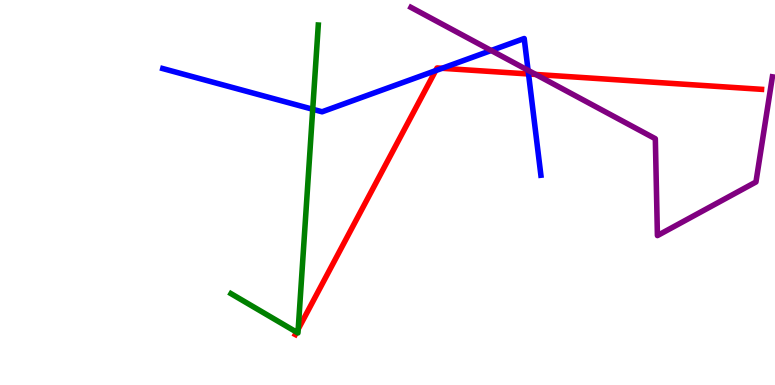[{'lines': ['blue', 'red'], 'intersections': [{'x': 5.62, 'y': 8.17}, {'x': 5.7, 'y': 8.23}, {'x': 6.82, 'y': 8.08}]}, {'lines': ['green', 'red'], 'intersections': [{'x': 3.83, 'y': 1.37}, {'x': 3.85, 'y': 1.45}]}, {'lines': ['purple', 'red'], 'intersections': [{'x': 6.91, 'y': 8.07}]}, {'lines': ['blue', 'green'], 'intersections': [{'x': 4.04, 'y': 7.16}]}, {'lines': ['blue', 'purple'], 'intersections': [{'x': 6.34, 'y': 8.69}, {'x': 6.81, 'y': 8.17}]}, {'lines': ['green', 'purple'], 'intersections': []}]